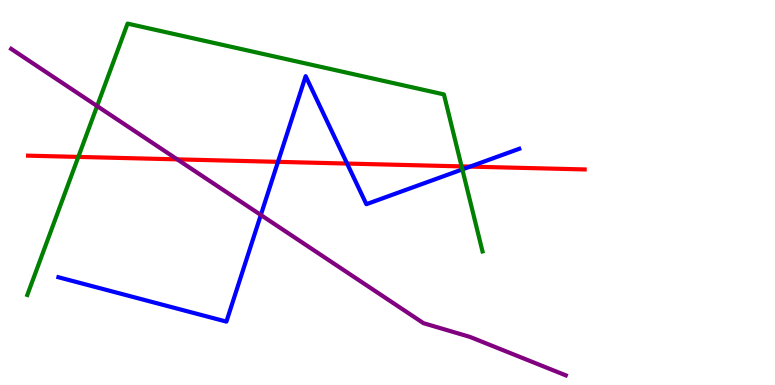[{'lines': ['blue', 'red'], 'intersections': [{'x': 3.59, 'y': 5.8}, {'x': 4.48, 'y': 5.75}, {'x': 6.07, 'y': 5.67}]}, {'lines': ['green', 'red'], 'intersections': [{'x': 1.01, 'y': 5.92}, {'x': 5.96, 'y': 5.68}]}, {'lines': ['purple', 'red'], 'intersections': [{'x': 2.29, 'y': 5.86}]}, {'lines': ['blue', 'green'], 'intersections': [{'x': 5.97, 'y': 5.6}]}, {'lines': ['blue', 'purple'], 'intersections': [{'x': 3.37, 'y': 4.42}]}, {'lines': ['green', 'purple'], 'intersections': [{'x': 1.25, 'y': 7.25}]}]